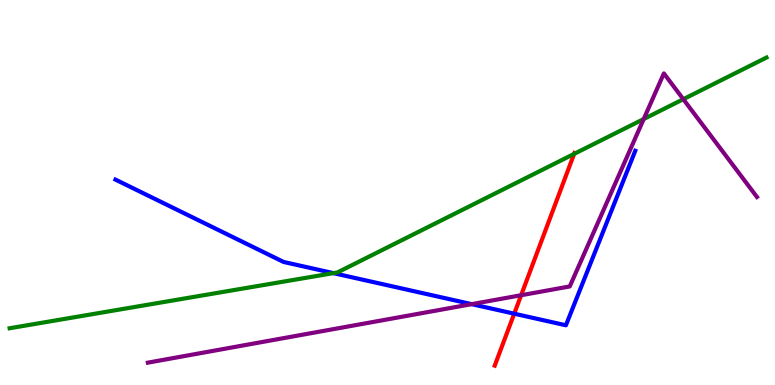[{'lines': ['blue', 'red'], 'intersections': [{'x': 6.63, 'y': 1.85}]}, {'lines': ['green', 'red'], 'intersections': [{'x': 7.41, 'y': 6.0}]}, {'lines': ['purple', 'red'], 'intersections': [{'x': 6.72, 'y': 2.33}]}, {'lines': ['blue', 'green'], 'intersections': [{'x': 4.3, 'y': 2.91}]}, {'lines': ['blue', 'purple'], 'intersections': [{'x': 6.09, 'y': 2.1}]}, {'lines': ['green', 'purple'], 'intersections': [{'x': 8.31, 'y': 6.91}, {'x': 8.82, 'y': 7.42}]}]